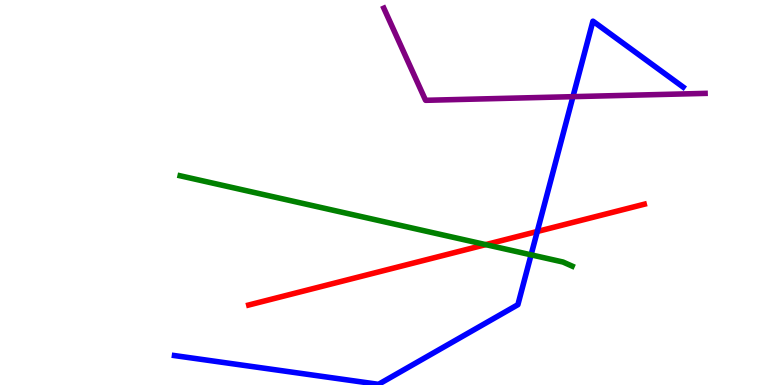[{'lines': ['blue', 'red'], 'intersections': [{'x': 6.93, 'y': 3.99}]}, {'lines': ['green', 'red'], 'intersections': [{'x': 6.27, 'y': 3.65}]}, {'lines': ['purple', 'red'], 'intersections': []}, {'lines': ['blue', 'green'], 'intersections': [{'x': 6.85, 'y': 3.38}]}, {'lines': ['blue', 'purple'], 'intersections': [{'x': 7.39, 'y': 7.49}]}, {'lines': ['green', 'purple'], 'intersections': []}]